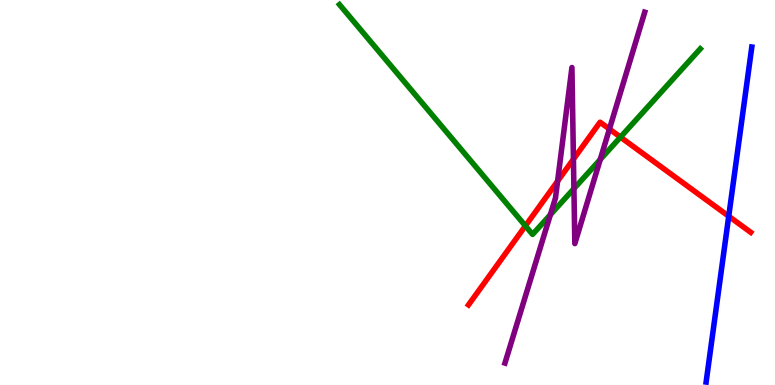[{'lines': ['blue', 'red'], 'intersections': [{'x': 9.4, 'y': 4.38}]}, {'lines': ['green', 'red'], 'intersections': [{'x': 6.78, 'y': 4.13}, {'x': 8.01, 'y': 6.44}]}, {'lines': ['purple', 'red'], 'intersections': [{'x': 7.19, 'y': 5.29}, {'x': 7.4, 'y': 5.87}, {'x': 7.86, 'y': 6.65}]}, {'lines': ['blue', 'green'], 'intersections': []}, {'lines': ['blue', 'purple'], 'intersections': []}, {'lines': ['green', 'purple'], 'intersections': [{'x': 7.1, 'y': 4.42}, {'x': 7.41, 'y': 5.1}, {'x': 7.74, 'y': 5.86}]}]